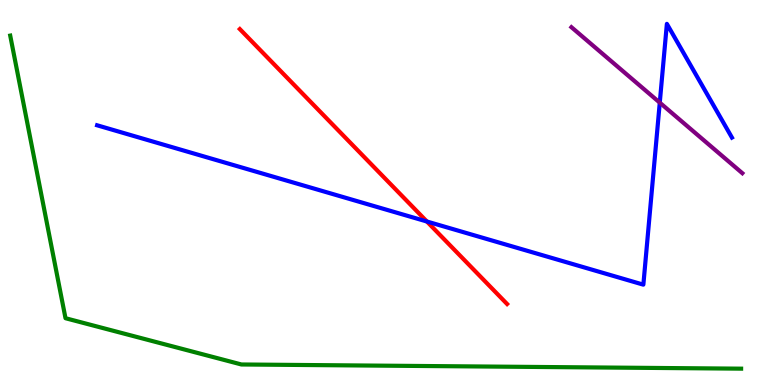[{'lines': ['blue', 'red'], 'intersections': [{'x': 5.51, 'y': 4.25}]}, {'lines': ['green', 'red'], 'intersections': []}, {'lines': ['purple', 'red'], 'intersections': []}, {'lines': ['blue', 'green'], 'intersections': []}, {'lines': ['blue', 'purple'], 'intersections': [{'x': 8.51, 'y': 7.33}]}, {'lines': ['green', 'purple'], 'intersections': []}]